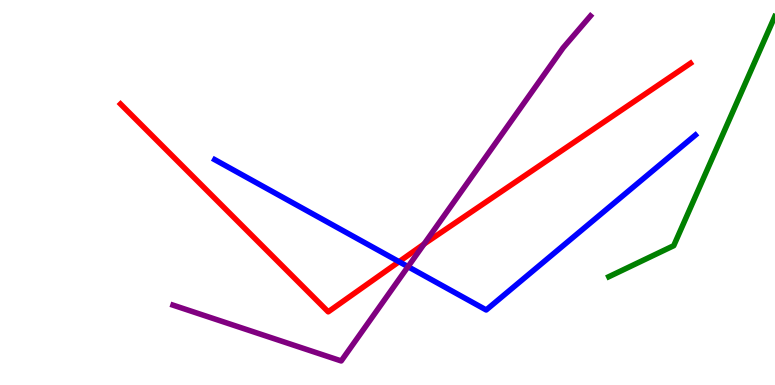[{'lines': ['blue', 'red'], 'intersections': [{'x': 5.15, 'y': 3.2}]}, {'lines': ['green', 'red'], 'intersections': []}, {'lines': ['purple', 'red'], 'intersections': [{'x': 5.47, 'y': 3.66}]}, {'lines': ['blue', 'green'], 'intersections': []}, {'lines': ['blue', 'purple'], 'intersections': [{'x': 5.26, 'y': 3.07}]}, {'lines': ['green', 'purple'], 'intersections': []}]